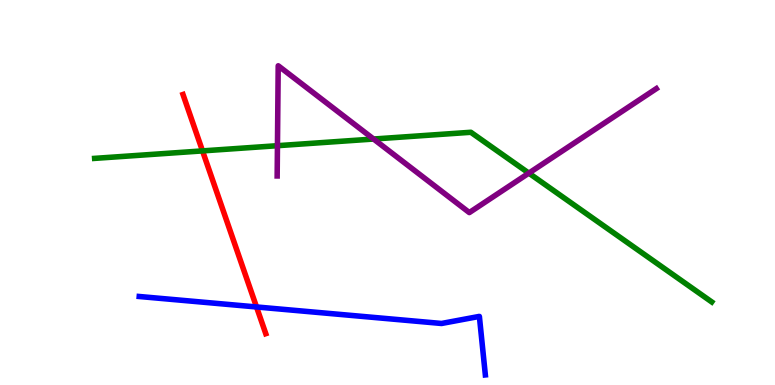[{'lines': ['blue', 'red'], 'intersections': [{'x': 3.31, 'y': 2.03}]}, {'lines': ['green', 'red'], 'intersections': [{'x': 2.61, 'y': 6.08}]}, {'lines': ['purple', 'red'], 'intersections': []}, {'lines': ['blue', 'green'], 'intersections': []}, {'lines': ['blue', 'purple'], 'intersections': []}, {'lines': ['green', 'purple'], 'intersections': [{'x': 3.58, 'y': 6.22}, {'x': 4.82, 'y': 6.39}, {'x': 6.82, 'y': 5.5}]}]